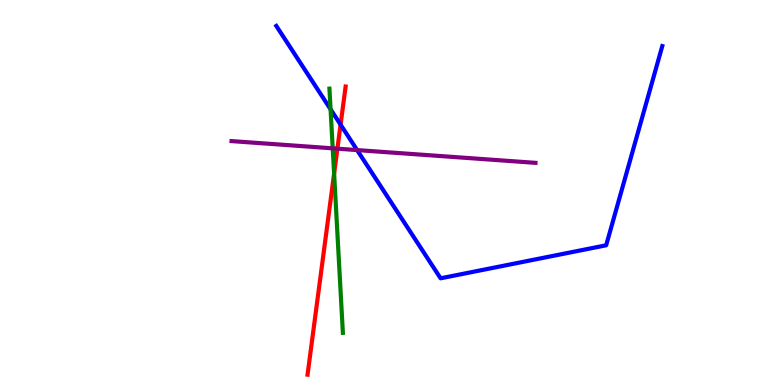[{'lines': ['blue', 'red'], 'intersections': [{'x': 4.39, 'y': 6.76}]}, {'lines': ['green', 'red'], 'intersections': [{'x': 4.31, 'y': 5.49}]}, {'lines': ['purple', 'red'], 'intersections': [{'x': 4.35, 'y': 6.14}]}, {'lines': ['blue', 'green'], 'intersections': [{'x': 4.27, 'y': 7.16}]}, {'lines': ['blue', 'purple'], 'intersections': [{'x': 4.61, 'y': 6.1}]}, {'lines': ['green', 'purple'], 'intersections': [{'x': 4.29, 'y': 6.15}]}]